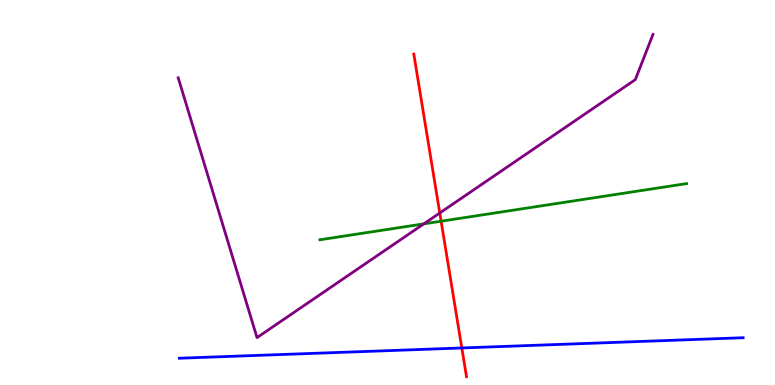[{'lines': ['blue', 'red'], 'intersections': [{'x': 5.96, 'y': 0.962}]}, {'lines': ['green', 'red'], 'intersections': [{'x': 5.69, 'y': 4.25}]}, {'lines': ['purple', 'red'], 'intersections': [{'x': 5.67, 'y': 4.47}]}, {'lines': ['blue', 'green'], 'intersections': []}, {'lines': ['blue', 'purple'], 'intersections': []}, {'lines': ['green', 'purple'], 'intersections': [{'x': 5.47, 'y': 4.19}]}]